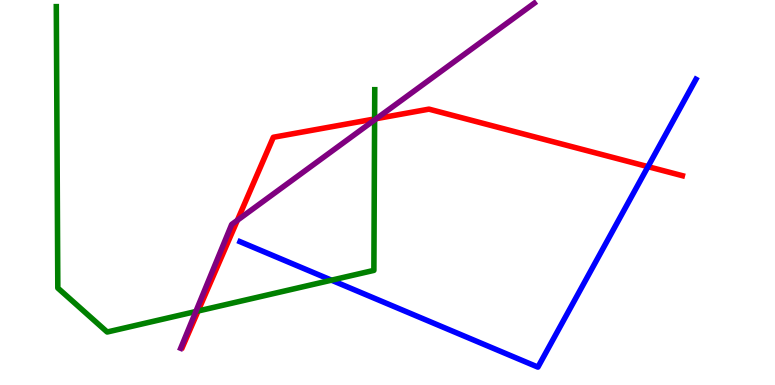[{'lines': ['blue', 'red'], 'intersections': [{'x': 8.36, 'y': 5.67}]}, {'lines': ['green', 'red'], 'intersections': [{'x': 2.56, 'y': 1.92}, {'x': 4.83, 'y': 6.91}]}, {'lines': ['purple', 'red'], 'intersections': [{'x': 3.06, 'y': 4.28}, {'x': 4.86, 'y': 6.92}]}, {'lines': ['blue', 'green'], 'intersections': [{'x': 4.28, 'y': 2.72}]}, {'lines': ['blue', 'purple'], 'intersections': []}, {'lines': ['green', 'purple'], 'intersections': [{'x': 2.53, 'y': 1.91}, {'x': 4.83, 'y': 6.88}]}]